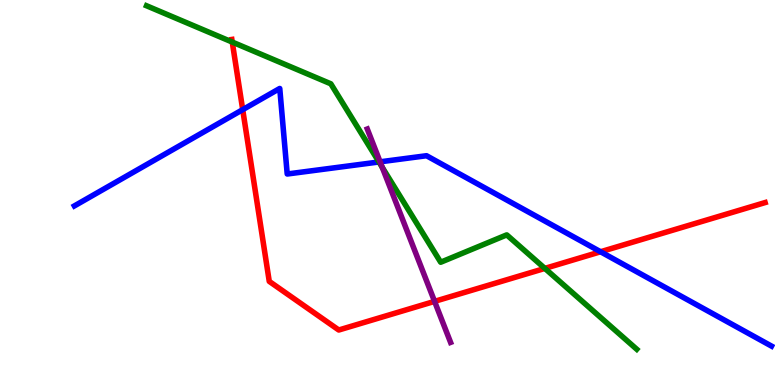[{'lines': ['blue', 'red'], 'intersections': [{'x': 3.13, 'y': 7.15}, {'x': 7.75, 'y': 3.46}]}, {'lines': ['green', 'red'], 'intersections': [{'x': 3.0, 'y': 8.91}, {'x': 7.03, 'y': 3.03}]}, {'lines': ['purple', 'red'], 'intersections': [{'x': 5.61, 'y': 2.17}]}, {'lines': ['blue', 'green'], 'intersections': [{'x': 4.89, 'y': 5.79}]}, {'lines': ['blue', 'purple'], 'intersections': [{'x': 4.9, 'y': 5.8}]}, {'lines': ['green', 'purple'], 'intersections': [{'x': 4.93, 'y': 5.65}]}]